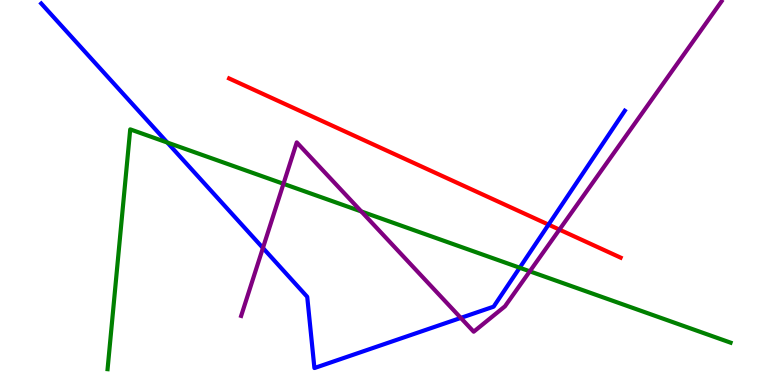[{'lines': ['blue', 'red'], 'intersections': [{'x': 7.08, 'y': 4.17}]}, {'lines': ['green', 'red'], 'intersections': []}, {'lines': ['purple', 'red'], 'intersections': [{'x': 7.22, 'y': 4.04}]}, {'lines': ['blue', 'green'], 'intersections': [{'x': 2.16, 'y': 6.3}, {'x': 6.71, 'y': 3.05}]}, {'lines': ['blue', 'purple'], 'intersections': [{'x': 3.39, 'y': 3.56}, {'x': 5.95, 'y': 1.74}]}, {'lines': ['green', 'purple'], 'intersections': [{'x': 3.66, 'y': 5.23}, {'x': 4.66, 'y': 4.51}, {'x': 6.84, 'y': 2.95}]}]